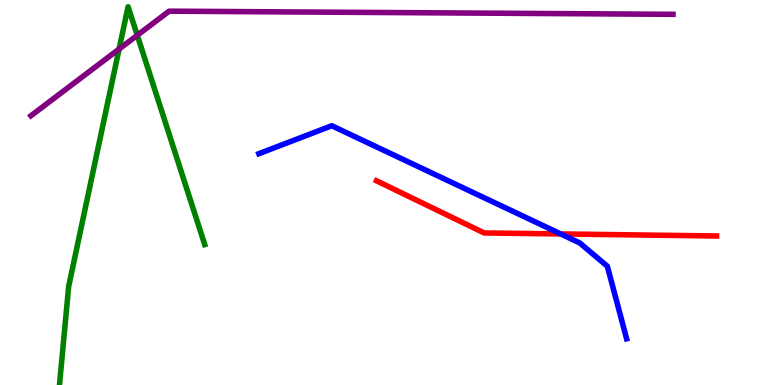[{'lines': ['blue', 'red'], 'intersections': [{'x': 7.24, 'y': 3.92}]}, {'lines': ['green', 'red'], 'intersections': []}, {'lines': ['purple', 'red'], 'intersections': []}, {'lines': ['blue', 'green'], 'intersections': []}, {'lines': ['blue', 'purple'], 'intersections': []}, {'lines': ['green', 'purple'], 'intersections': [{'x': 1.54, 'y': 8.73}, {'x': 1.77, 'y': 9.08}]}]